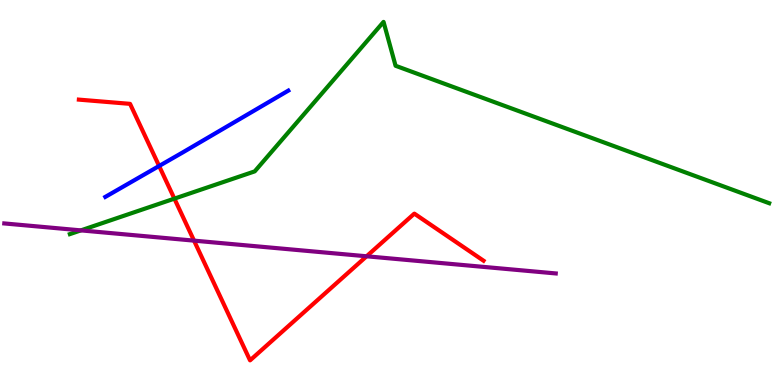[{'lines': ['blue', 'red'], 'intersections': [{'x': 2.05, 'y': 5.69}]}, {'lines': ['green', 'red'], 'intersections': [{'x': 2.25, 'y': 4.84}]}, {'lines': ['purple', 'red'], 'intersections': [{'x': 2.5, 'y': 3.75}, {'x': 4.73, 'y': 3.34}]}, {'lines': ['blue', 'green'], 'intersections': []}, {'lines': ['blue', 'purple'], 'intersections': []}, {'lines': ['green', 'purple'], 'intersections': [{'x': 1.04, 'y': 4.02}]}]